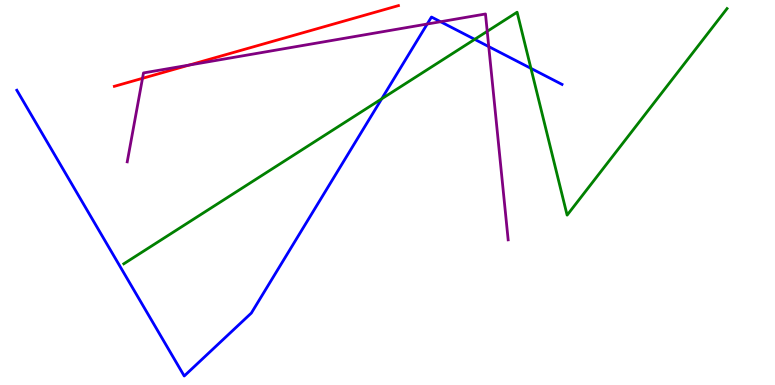[{'lines': ['blue', 'red'], 'intersections': []}, {'lines': ['green', 'red'], 'intersections': []}, {'lines': ['purple', 'red'], 'intersections': [{'x': 1.84, 'y': 7.97}, {'x': 2.44, 'y': 8.31}]}, {'lines': ['blue', 'green'], 'intersections': [{'x': 4.93, 'y': 7.43}, {'x': 6.13, 'y': 8.98}, {'x': 6.85, 'y': 8.22}]}, {'lines': ['blue', 'purple'], 'intersections': [{'x': 5.51, 'y': 9.38}, {'x': 5.68, 'y': 9.44}, {'x': 6.31, 'y': 8.79}]}, {'lines': ['green', 'purple'], 'intersections': [{'x': 6.29, 'y': 9.19}]}]